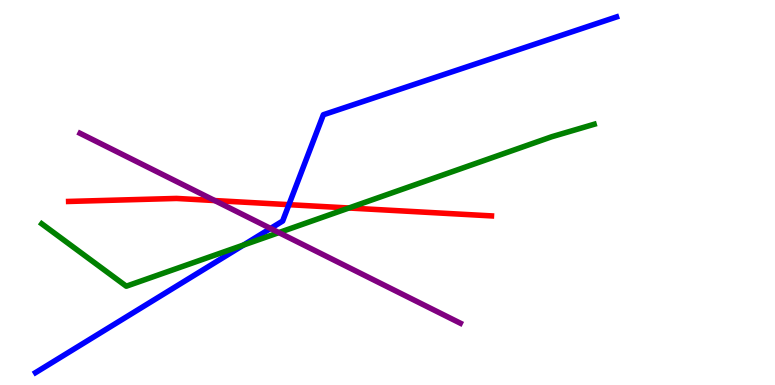[{'lines': ['blue', 'red'], 'intersections': [{'x': 3.73, 'y': 4.68}]}, {'lines': ['green', 'red'], 'intersections': [{'x': 4.5, 'y': 4.6}]}, {'lines': ['purple', 'red'], 'intersections': [{'x': 2.77, 'y': 4.79}]}, {'lines': ['blue', 'green'], 'intersections': [{'x': 3.14, 'y': 3.64}]}, {'lines': ['blue', 'purple'], 'intersections': [{'x': 3.49, 'y': 4.07}]}, {'lines': ['green', 'purple'], 'intersections': [{'x': 3.6, 'y': 3.96}]}]